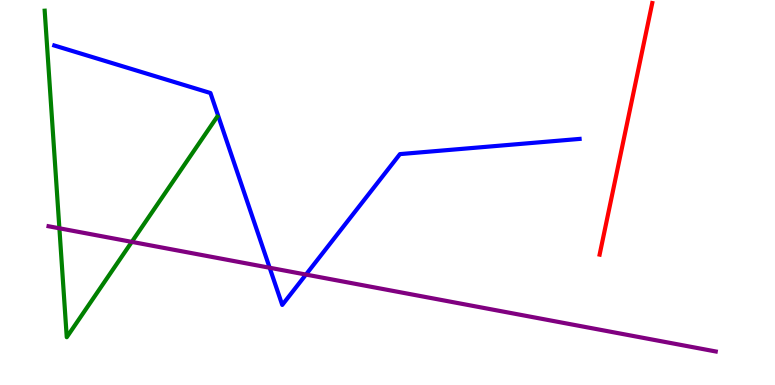[{'lines': ['blue', 'red'], 'intersections': []}, {'lines': ['green', 'red'], 'intersections': []}, {'lines': ['purple', 'red'], 'intersections': []}, {'lines': ['blue', 'green'], 'intersections': []}, {'lines': ['blue', 'purple'], 'intersections': [{'x': 3.48, 'y': 3.05}, {'x': 3.95, 'y': 2.87}]}, {'lines': ['green', 'purple'], 'intersections': [{'x': 0.766, 'y': 4.07}, {'x': 1.7, 'y': 3.72}]}]